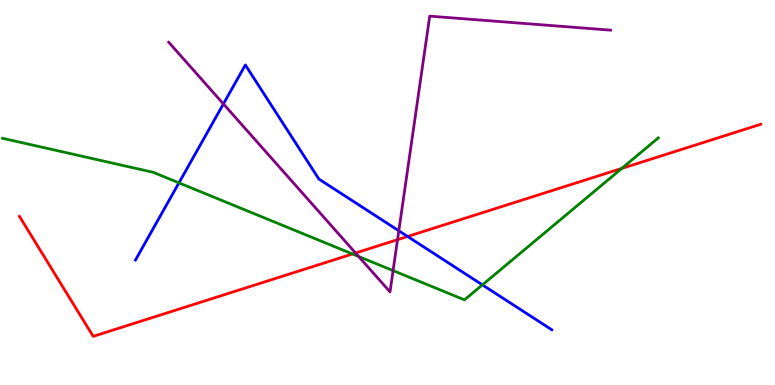[{'lines': ['blue', 'red'], 'intersections': [{'x': 5.26, 'y': 3.86}]}, {'lines': ['green', 'red'], 'intersections': [{'x': 4.55, 'y': 3.4}, {'x': 8.02, 'y': 5.63}]}, {'lines': ['purple', 'red'], 'intersections': [{'x': 4.59, 'y': 3.43}, {'x': 5.13, 'y': 3.77}]}, {'lines': ['blue', 'green'], 'intersections': [{'x': 2.31, 'y': 5.25}, {'x': 6.22, 'y': 2.6}]}, {'lines': ['blue', 'purple'], 'intersections': [{'x': 2.88, 'y': 7.3}, {'x': 5.15, 'y': 4.01}]}, {'lines': ['green', 'purple'], 'intersections': [{'x': 4.63, 'y': 3.34}, {'x': 5.07, 'y': 2.97}]}]